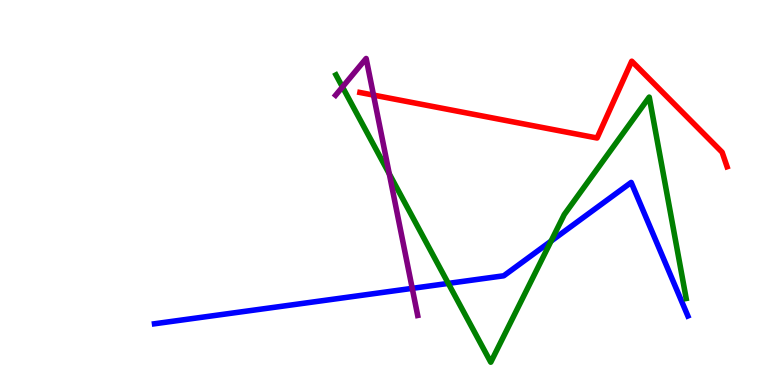[{'lines': ['blue', 'red'], 'intersections': []}, {'lines': ['green', 'red'], 'intersections': []}, {'lines': ['purple', 'red'], 'intersections': [{'x': 4.82, 'y': 7.53}]}, {'lines': ['blue', 'green'], 'intersections': [{'x': 5.78, 'y': 2.64}, {'x': 7.11, 'y': 3.74}]}, {'lines': ['blue', 'purple'], 'intersections': [{'x': 5.32, 'y': 2.51}]}, {'lines': ['green', 'purple'], 'intersections': [{'x': 4.42, 'y': 7.74}, {'x': 5.02, 'y': 5.48}]}]